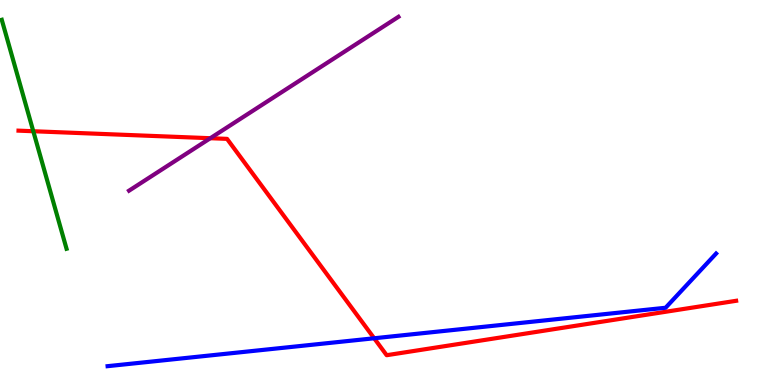[{'lines': ['blue', 'red'], 'intersections': [{'x': 4.83, 'y': 1.21}]}, {'lines': ['green', 'red'], 'intersections': [{'x': 0.43, 'y': 6.59}]}, {'lines': ['purple', 'red'], 'intersections': [{'x': 2.71, 'y': 6.41}]}, {'lines': ['blue', 'green'], 'intersections': []}, {'lines': ['blue', 'purple'], 'intersections': []}, {'lines': ['green', 'purple'], 'intersections': []}]